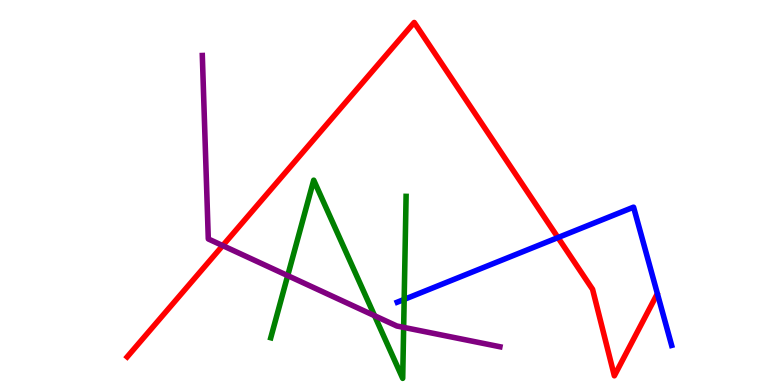[{'lines': ['blue', 'red'], 'intersections': [{'x': 7.2, 'y': 3.83}]}, {'lines': ['green', 'red'], 'intersections': []}, {'lines': ['purple', 'red'], 'intersections': [{'x': 2.87, 'y': 3.62}]}, {'lines': ['blue', 'green'], 'intersections': [{'x': 5.22, 'y': 2.22}]}, {'lines': ['blue', 'purple'], 'intersections': []}, {'lines': ['green', 'purple'], 'intersections': [{'x': 3.71, 'y': 2.84}, {'x': 4.83, 'y': 1.8}, {'x': 5.21, 'y': 1.5}]}]